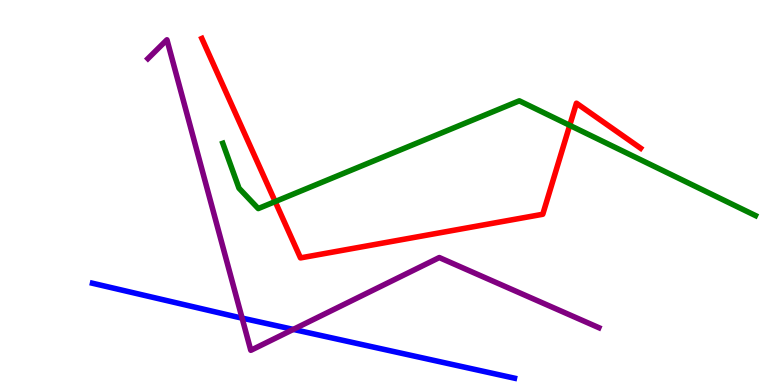[{'lines': ['blue', 'red'], 'intersections': []}, {'lines': ['green', 'red'], 'intersections': [{'x': 3.55, 'y': 4.76}, {'x': 7.35, 'y': 6.74}]}, {'lines': ['purple', 'red'], 'intersections': []}, {'lines': ['blue', 'green'], 'intersections': []}, {'lines': ['blue', 'purple'], 'intersections': [{'x': 3.12, 'y': 1.74}, {'x': 3.78, 'y': 1.44}]}, {'lines': ['green', 'purple'], 'intersections': []}]